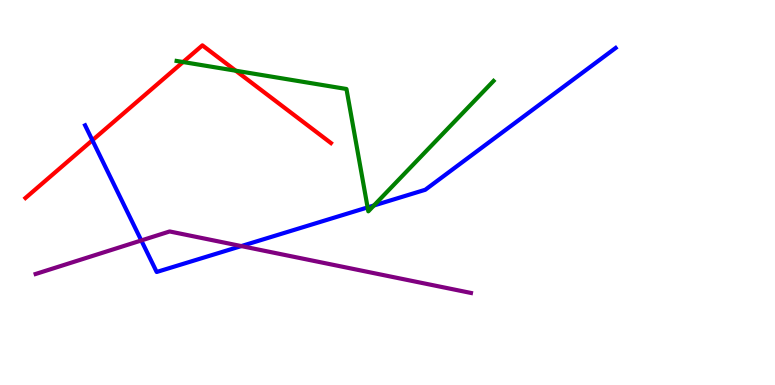[{'lines': ['blue', 'red'], 'intersections': [{'x': 1.19, 'y': 6.36}]}, {'lines': ['green', 'red'], 'intersections': [{'x': 2.36, 'y': 8.39}, {'x': 3.04, 'y': 8.16}]}, {'lines': ['purple', 'red'], 'intersections': []}, {'lines': ['blue', 'green'], 'intersections': [{'x': 4.74, 'y': 4.61}, {'x': 4.82, 'y': 4.66}]}, {'lines': ['blue', 'purple'], 'intersections': [{'x': 1.82, 'y': 3.75}, {'x': 3.11, 'y': 3.61}]}, {'lines': ['green', 'purple'], 'intersections': []}]